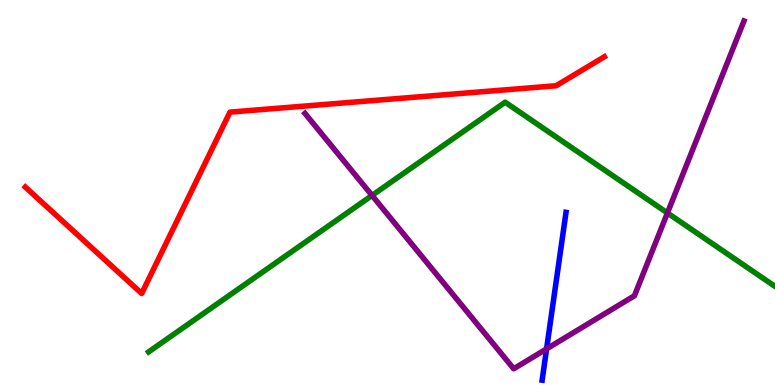[{'lines': ['blue', 'red'], 'intersections': []}, {'lines': ['green', 'red'], 'intersections': []}, {'lines': ['purple', 'red'], 'intersections': []}, {'lines': ['blue', 'green'], 'intersections': []}, {'lines': ['blue', 'purple'], 'intersections': [{'x': 7.05, 'y': 0.938}]}, {'lines': ['green', 'purple'], 'intersections': [{'x': 4.8, 'y': 4.92}, {'x': 8.61, 'y': 4.47}]}]